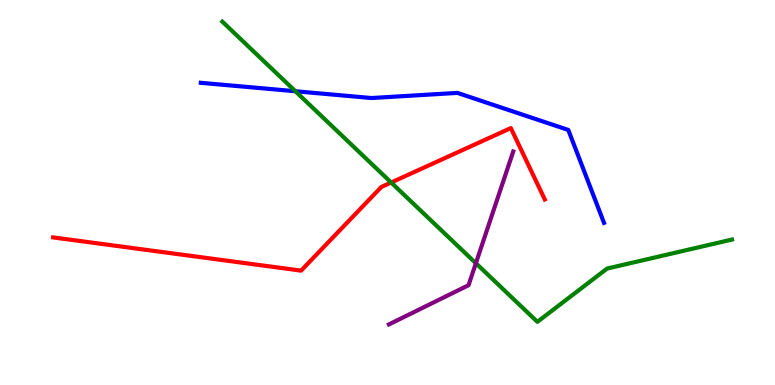[{'lines': ['blue', 'red'], 'intersections': []}, {'lines': ['green', 'red'], 'intersections': [{'x': 5.05, 'y': 5.26}]}, {'lines': ['purple', 'red'], 'intersections': []}, {'lines': ['blue', 'green'], 'intersections': [{'x': 3.81, 'y': 7.63}]}, {'lines': ['blue', 'purple'], 'intersections': []}, {'lines': ['green', 'purple'], 'intersections': [{'x': 6.14, 'y': 3.16}]}]